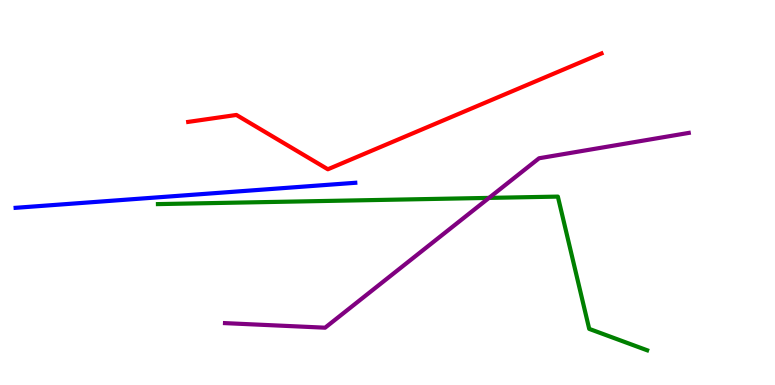[{'lines': ['blue', 'red'], 'intersections': []}, {'lines': ['green', 'red'], 'intersections': []}, {'lines': ['purple', 'red'], 'intersections': []}, {'lines': ['blue', 'green'], 'intersections': []}, {'lines': ['blue', 'purple'], 'intersections': []}, {'lines': ['green', 'purple'], 'intersections': [{'x': 6.31, 'y': 4.86}]}]